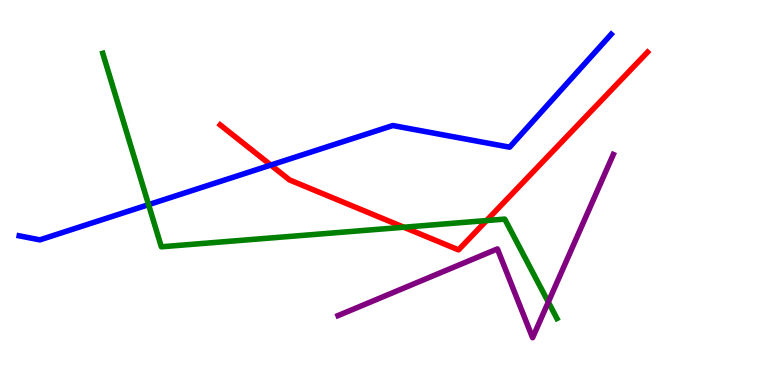[{'lines': ['blue', 'red'], 'intersections': [{'x': 3.49, 'y': 5.71}]}, {'lines': ['green', 'red'], 'intersections': [{'x': 5.21, 'y': 4.1}, {'x': 6.28, 'y': 4.27}]}, {'lines': ['purple', 'red'], 'intersections': []}, {'lines': ['blue', 'green'], 'intersections': [{'x': 1.92, 'y': 4.68}]}, {'lines': ['blue', 'purple'], 'intersections': []}, {'lines': ['green', 'purple'], 'intersections': [{'x': 7.07, 'y': 2.15}]}]